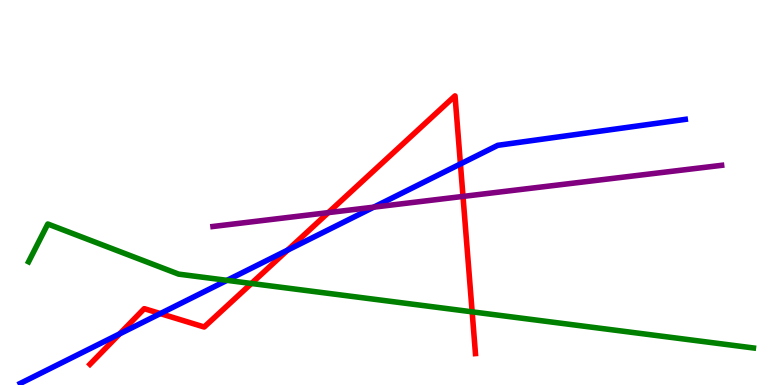[{'lines': ['blue', 'red'], 'intersections': [{'x': 1.54, 'y': 1.33}, {'x': 2.07, 'y': 1.86}, {'x': 3.71, 'y': 3.5}, {'x': 5.94, 'y': 5.74}]}, {'lines': ['green', 'red'], 'intersections': [{'x': 3.24, 'y': 2.64}, {'x': 6.09, 'y': 1.9}]}, {'lines': ['purple', 'red'], 'intersections': [{'x': 4.24, 'y': 4.48}, {'x': 5.97, 'y': 4.9}]}, {'lines': ['blue', 'green'], 'intersections': [{'x': 2.93, 'y': 2.72}]}, {'lines': ['blue', 'purple'], 'intersections': [{'x': 4.82, 'y': 4.62}]}, {'lines': ['green', 'purple'], 'intersections': []}]